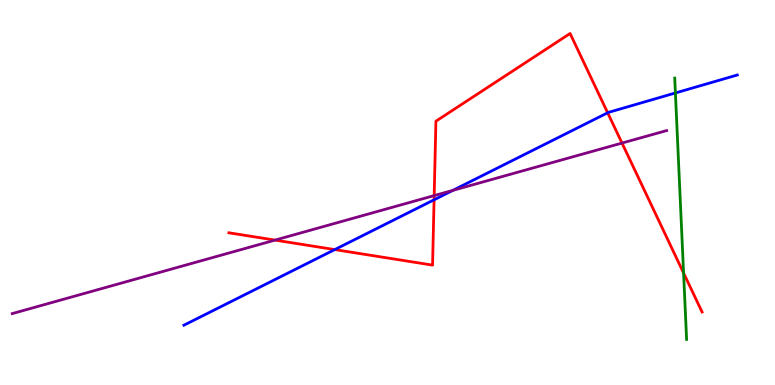[{'lines': ['blue', 'red'], 'intersections': [{'x': 4.32, 'y': 3.52}, {'x': 5.6, 'y': 4.81}, {'x': 7.84, 'y': 7.07}]}, {'lines': ['green', 'red'], 'intersections': [{'x': 8.82, 'y': 2.91}]}, {'lines': ['purple', 'red'], 'intersections': [{'x': 3.55, 'y': 3.76}, {'x': 5.6, 'y': 4.92}, {'x': 8.03, 'y': 6.28}]}, {'lines': ['blue', 'green'], 'intersections': [{'x': 8.71, 'y': 7.59}]}, {'lines': ['blue', 'purple'], 'intersections': [{'x': 5.84, 'y': 5.06}]}, {'lines': ['green', 'purple'], 'intersections': []}]